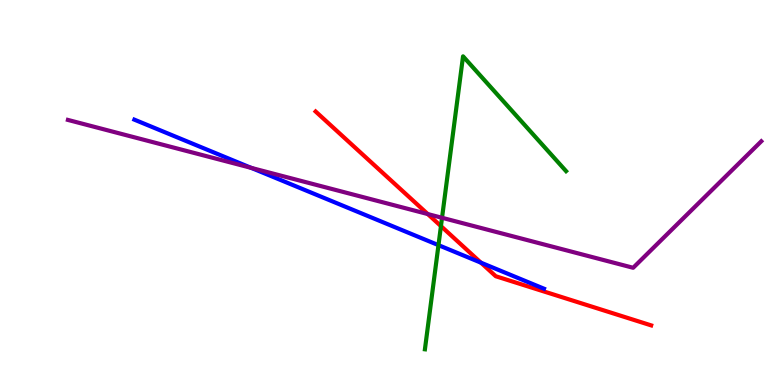[{'lines': ['blue', 'red'], 'intersections': [{'x': 6.21, 'y': 3.18}]}, {'lines': ['green', 'red'], 'intersections': [{'x': 5.69, 'y': 4.13}]}, {'lines': ['purple', 'red'], 'intersections': [{'x': 5.52, 'y': 4.44}]}, {'lines': ['blue', 'green'], 'intersections': [{'x': 5.66, 'y': 3.63}]}, {'lines': ['blue', 'purple'], 'intersections': [{'x': 3.24, 'y': 5.64}]}, {'lines': ['green', 'purple'], 'intersections': [{'x': 5.7, 'y': 4.34}]}]